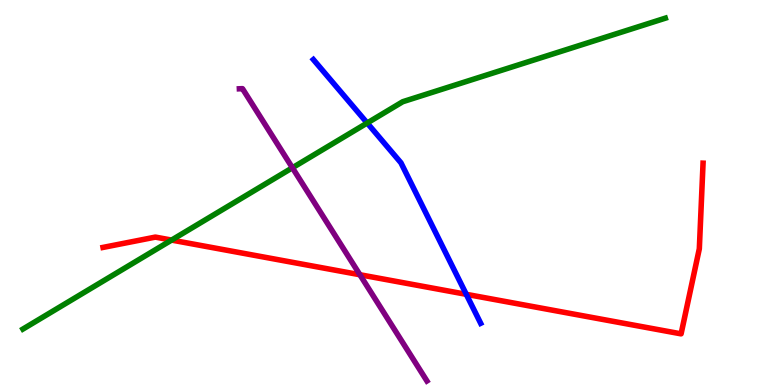[{'lines': ['blue', 'red'], 'intersections': [{'x': 6.02, 'y': 2.36}]}, {'lines': ['green', 'red'], 'intersections': [{'x': 2.21, 'y': 3.76}]}, {'lines': ['purple', 'red'], 'intersections': [{'x': 4.64, 'y': 2.86}]}, {'lines': ['blue', 'green'], 'intersections': [{'x': 4.74, 'y': 6.81}]}, {'lines': ['blue', 'purple'], 'intersections': []}, {'lines': ['green', 'purple'], 'intersections': [{'x': 3.77, 'y': 5.64}]}]